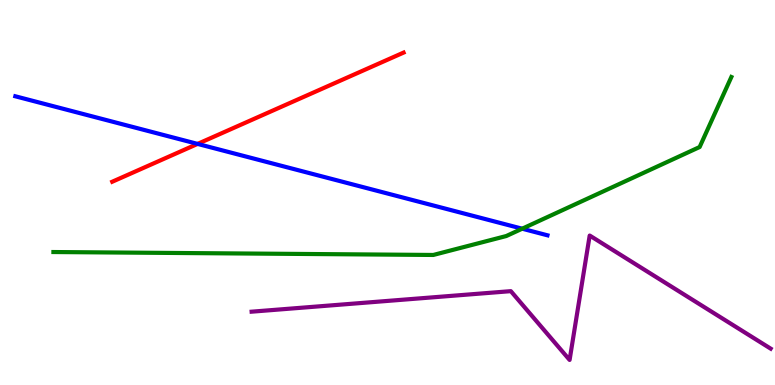[{'lines': ['blue', 'red'], 'intersections': [{'x': 2.55, 'y': 6.26}]}, {'lines': ['green', 'red'], 'intersections': []}, {'lines': ['purple', 'red'], 'intersections': []}, {'lines': ['blue', 'green'], 'intersections': [{'x': 6.74, 'y': 4.06}]}, {'lines': ['blue', 'purple'], 'intersections': []}, {'lines': ['green', 'purple'], 'intersections': []}]